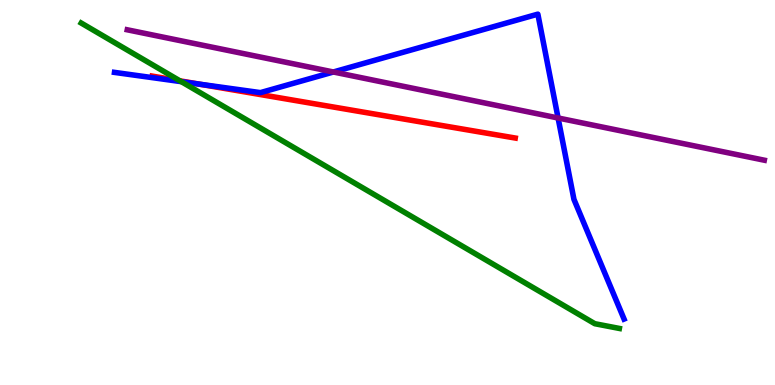[{'lines': ['blue', 'red'], 'intersections': [{'x': 2.58, 'y': 7.81}]}, {'lines': ['green', 'red'], 'intersections': [{'x': 2.32, 'y': 7.9}]}, {'lines': ['purple', 'red'], 'intersections': []}, {'lines': ['blue', 'green'], 'intersections': [{'x': 2.34, 'y': 7.88}]}, {'lines': ['blue', 'purple'], 'intersections': [{'x': 4.3, 'y': 8.13}, {'x': 7.2, 'y': 6.94}]}, {'lines': ['green', 'purple'], 'intersections': []}]